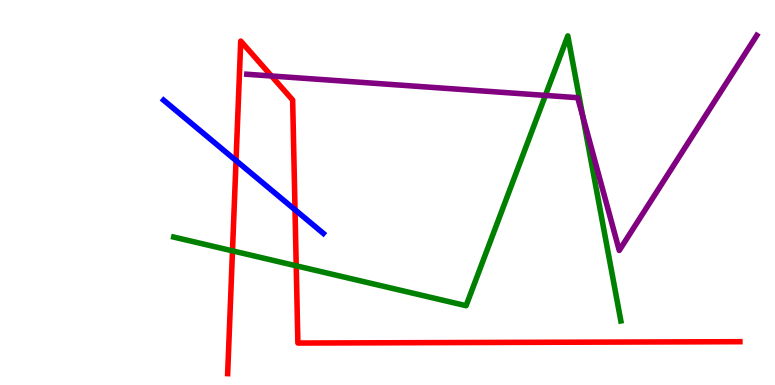[{'lines': ['blue', 'red'], 'intersections': [{'x': 3.05, 'y': 5.83}, {'x': 3.81, 'y': 4.55}]}, {'lines': ['green', 'red'], 'intersections': [{'x': 3.0, 'y': 3.48}, {'x': 3.82, 'y': 3.1}]}, {'lines': ['purple', 'red'], 'intersections': [{'x': 3.5, 'y': 8.03}]}, {'lines': ['blue', 'green'], 'intersections': []}, {'lines': ['blue', 'purple'], 'intersections': []}, {'lines': ['green', 'purple'], 'intersections': [{'x': 7.04, 'y': 7.52}, {'x': 7.52, 'y': 6.98}]}]